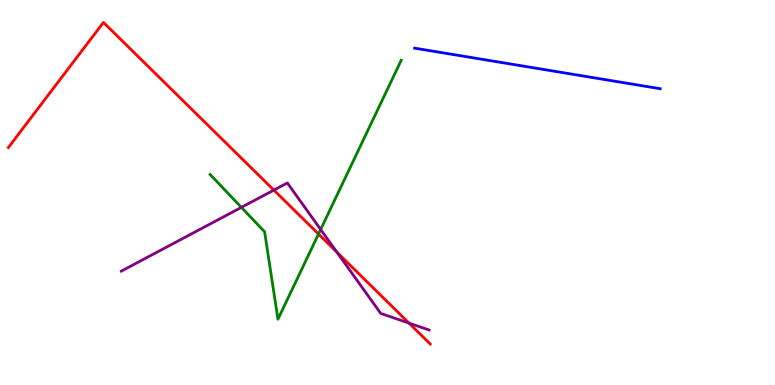[{'lines': ['blue', 'red'], 'intersections': []}, {'lines': ['green', 'red'], 'intersections': [{'x': 4.11, 'y': 3.92}]}, {'lines': ['purple', 'red'], 'intersections': [{'x': 3.53, 'y': 5.06}, {'x': 4.35, 'y': 3.45}, {'x': 5.28, 'y': 1.61}]}, {'lines': ['blue', 'green'], 'intersections': []}, {'lines': ['blue', 'purple'], 'intersections': []}, {'lines': ['green', 'purple'], 'intersections': [{'x': 3.11, 'y': 4.61}, {'x': 4.14, 'y': 4.04}]}]